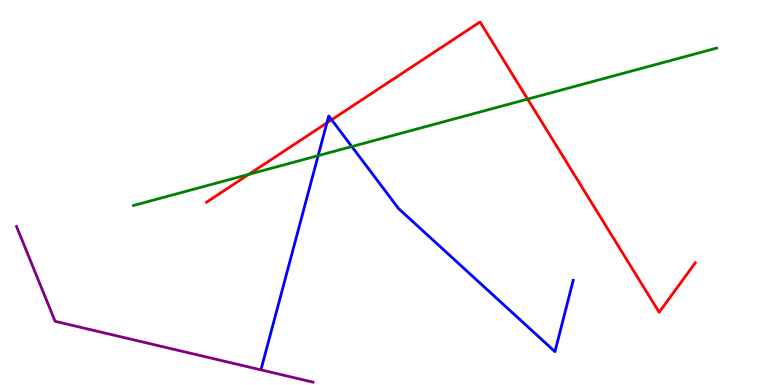[{'lines': ['blue', 'red'], 'intersections': [{'x': 4.22, 'y': 6.81}, {'x': 4.28, 'y': 6.89}]}, {'lines': ['green', 'red'], 'intersections': [{'x': 3.21, 'y': 5.47}, {'x': 6.81, 'y': 7.43}]}, {'lines': ['purple', 'red'], 'intersections': []}, {'lines': ['blue', 'green'], 'intersections': [{'x': 4.11, 'y': 5.96}, {'x': 4.54, 'y': 6.19}]}, {'lines': ['blue', 'purple'], 'intersections': []}, {'lines': ['green', 'purple'], 'intersections': []}]